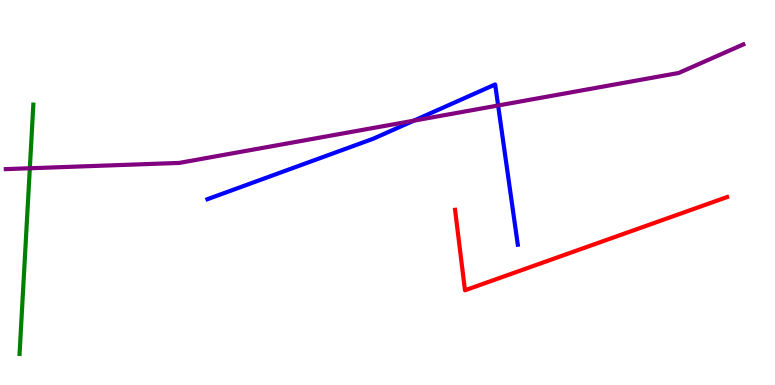[{'lines': ['blue', 'red'], 'intersections': []}, {'lines': ['green', 'red'], 'intersections': []}, {'lines': ['purple', 'red'], 'intersections': []}, {'lines': ['blue', 'green'], 'intersections': []}, {'lines': ['blue', 'purple'], 'intersections': [{'x': 5.34, 'y': 6.87}, {'x': 6.43, 'y': 7.26}]}, {'lines': ['green', 'purple'], 'intersections': [{'x': 0.385, 'y': 5.63}]}]